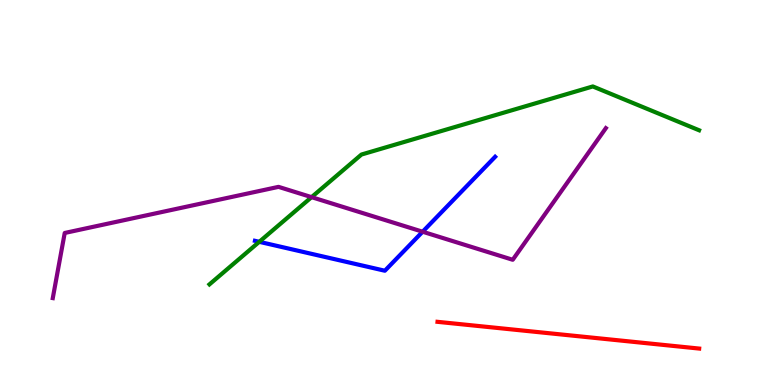[{'lines': ['blue', 'red'], 'intersections': []}, {'lines': ['green', 'red'], 'intersections': []}, {'lines': ['purple', 'red'], 'intersections': []}, {'lines': ['blue', 'green'], 'intersections': [{'x': 3.35, 'y': 3.72}]}, {'lines': ['blue', 'purple'], 'intersections': [{'x': 5.45, 'y': 3.98}]}, {'lines': ['green', 'purple'], 'intersections': [{'x': 4.02, 'y': 4.88}]}]